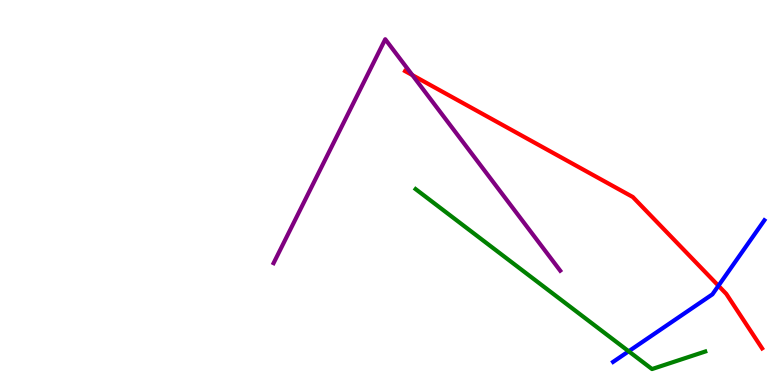[{'lines': ['blue', 'red'], 'intersections': [{'x': 9.27, 'y': 2.58}]}, {'lines': ['green', 'red'], 'intersections': []}, {'lines': ['purple', 'red'], 'intersections': [{'x': 5.32, 'y': 8.05}]}, {'lines': ['blue', 'green'], 'intersections': [{'x': 8.11, 'y': 0.876}]}, {'lines': ['blue', 'purple'], 'intersections': []}, {'lines': ['green', 'purple'], 'intersections': []}]